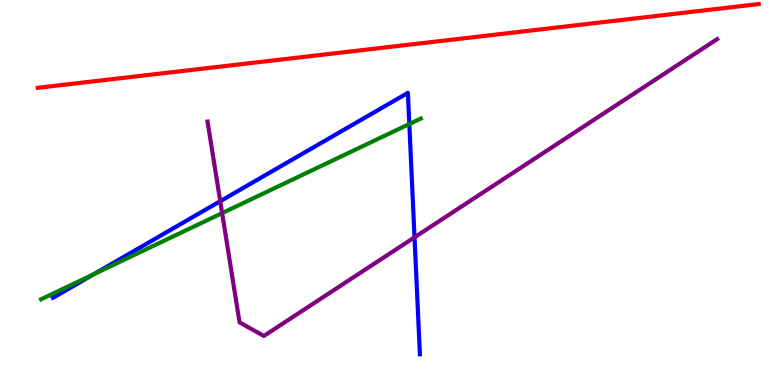[{'lines': ['blue', 'red'], 'intersections': []}, {'lines': ['green', 'red'], 'intersections': []}, {'lines': ['purple', 'red'], 'intersections': []}, {'lines': ['blue', 'green'], 'intersections': [{'x': 1.21, 'y': 2.88}, {'x': 5.28, 'y': 6.78}]}, {'lines': ['blue', 'purple'], 'intersections': [{'x': 2.84, 'y': 4.77}, {'x': 5.35, 'y': 3.84}]}, {'lines': ['green', 'purple'], 'intersections': [{'x': 2.87, 'y': 4.46}]}]